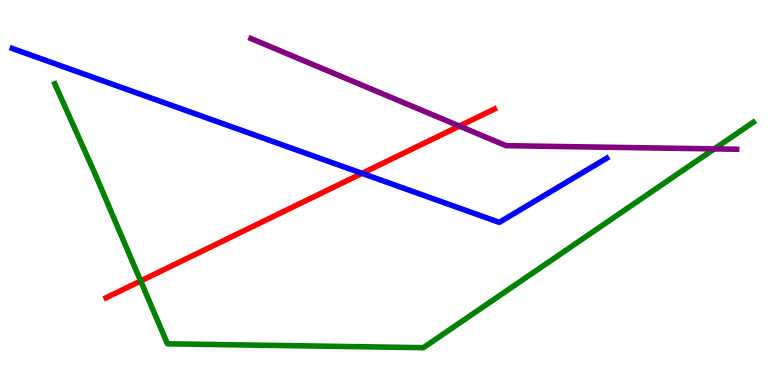[{'lines': ['blue', 'red'], 'intersections': [{'x': 4.67, 'y': 5.5}]}, {'lines': ['green', 'red'], 'intersections': [{'x': 1.82, 'y': 2.7}]}, {'lines': ['purple', 'red'], 'intersections': [{'x': 5.93, 'y': 6.73}]}, {'lines': ['blue', 'green'], 'intersections': []}, {'lines': ['blue', 'purple'], 'intersections': []}, {'lines': ['green', 'purple'], 'intersections': [{'x': 9.22, 'y': 6.13}]}]